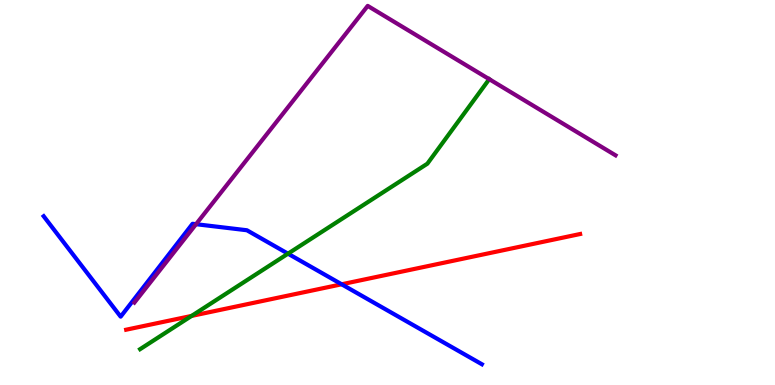[{'lines': ['blue', 'red'], 'intersections': [{'x': 4.41, 'y': 2.62}]}, {'lines': ['green', 'red'], 'intersections': [{'x': 2.47, 'y': 1.79}]}, {'lines': ['purple', 'red'], 'intersections': []}, {'lines': ['blue', 'green'], 'intersections': [{'x': 3.72, 'y': 3.41}]}, {'lines': ['blue', 'purple'], 'intersections': [{'x': 2.53, 'y': 4.18}]}, {'lines': ['green', 'purple'], 'intersections': [{'x': 6.31, 'y': 7.94}]}]